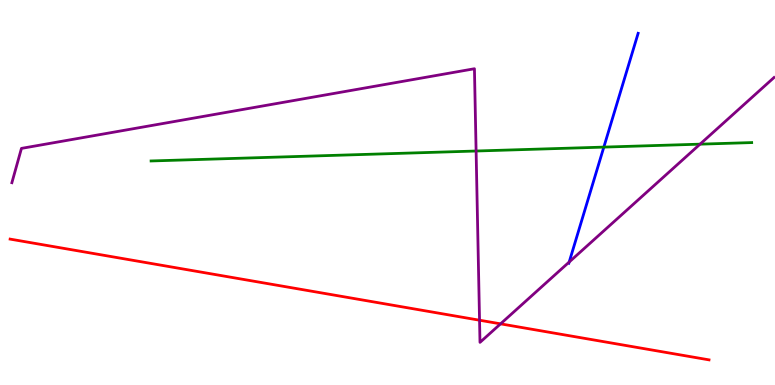[{'lines': ['blue', 'red'], 'intersections': []}, {'lines': ['green', 'red'], 'intersections': []}, {'lines': ['purple', 'red'], 'intersections': [{'x': 6.19, 'y': 1.68}, {'x': 6.46, 'y': 1.59}]}, {'lines': ['blue', 'green'], 'intersections': [{'x': 7.79, 'y': 6.18}]}, {'lines': ['blue', 'purple'], 'intersections': [{'x': 7.34, 'y': 3.19}]}, {'lines': ['green', 'purple'], 'intersections': [{'x': 6.14, 'y': 6.08}, {'x': 9.03, 'y': 6.26}]}]